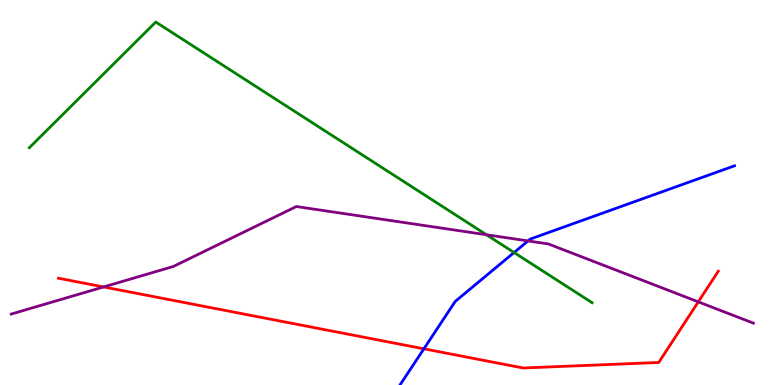[{'lines': ['blue', 'red'], 'intersections': [{'x': 5.47, 'y': 0.94}]}, {'lines': ['green', 'red'], 'intersections': []}, {'lines': ['purple', 'red'], 'intersections': [{'x': 1.34, 'y': 2.55}, {'x': 9.01, 'y': 2.16}]}, {'lines': ['blue', 'green'], 'intersections': [{'x': 6.63, 'y': 3.44}]}, {'lines': ['blue', 'purple'], 'intersections': [{'x': 6.81, 'y': 3.74}]}, {'lines': ['green', 'purple'], 'intersections': [{'x': 6.28, 'y': 3.9}]}]